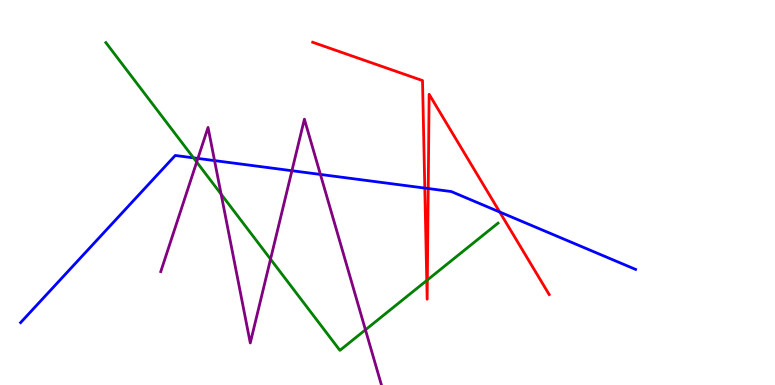[{'lines': ['blue', 'red'], 'intersections': [{'x': 5.48, 'y': 5.11}, {'x': 5.53, 'y': 5.1}, {'x': 6.45, 'y': 4.49}]}, {'lines': ['green', 'red'], 'intersections': [{'x': 5.51, 'y': 2.71}, {'x': 5.51, 'y': 2.73}]}, {'lines': ['purple', 'red'], 'intersections': []}, {'lines': ['blue', 'green'], 'intersections': [{'x': 2.5, 'y': 5.9}]}, {'lines': ['blue', 'purple'], 'intersections': [{'x': 2.55, 'y': 5.89}, {'x': 2.77, 'y': 5.83}, {'x': 3.77, 'y': 5.57}, {'x': 4.13, 'y': 5.47}]}, {'lines': ['green', 'purple'], 'intersections': [{'x': 2.54, 'y': 5.79}, {'x': 2.85, 'y': 4.96}, {'x': 3.49, 'y': 3.27}, {'x': 4.72, 'y': 1.43}]}]